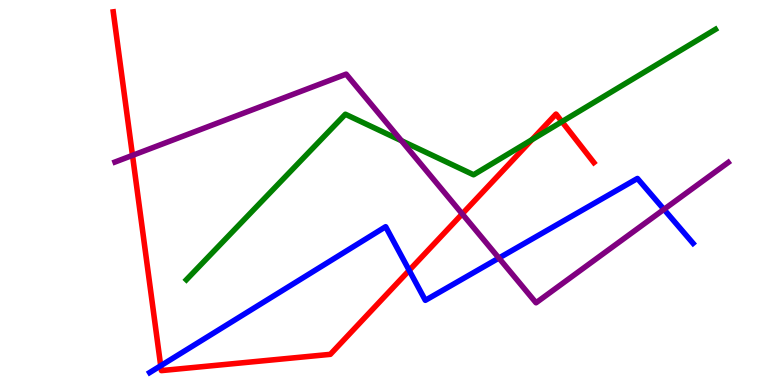[{'lines': ['blue', 'red'], 'intersections': [{'x': 2.07, 'y': 0.5}, {'x': 5.28, 'y': 2.98}]}, {'lines': ['green', 'red'], 'intersections': [{'x': 6.86, 'y': 6.37}, {'x': 7.25, 'y': 6.84}]}, {'lines': ['purple', 'red'], 'intersections': [{'x': 1.71, 'y': 5.96}, {'x': 5.96, 'y': 4.44}]}, {'lines': ['blue', 'green'], 'intersections': []}, {'lines': ['blue', 'purple'], 'intersections': [{'x': 6.44, 'y': 3.3}, {'x': 8.57, 'y': 4.56}]}, {'lines': ['green', 'purple'], 'intersections': [{'x': 5.18, 'y': 6.34}]}]